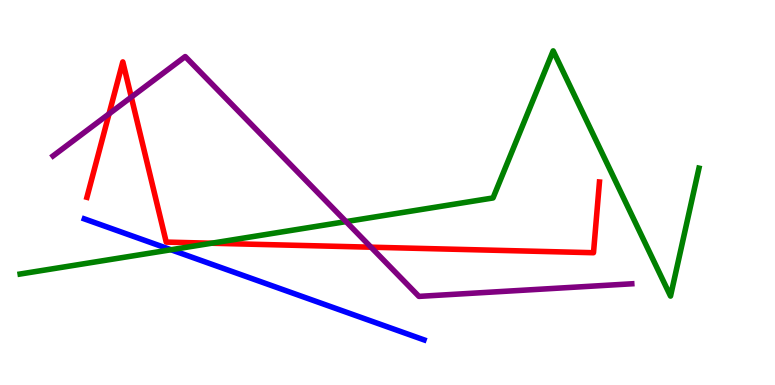[{'lines': ['blue', 'red'], 'intersections': []}, {'lines': ['green', 'red'], 'intersections': [{'x': 2.73, 'y': 3.68}]}, {'lines': ['purple', 'red'], 'intersections': [{'x': 1.41, 'y': 7.04}, {'x': 1.69, 'y': 7.48}, {'x': 4.79, 'y': 3.58}]}, {'lines': ['blue', 'green'], 'intersections': [{'x': 2.21, 'y': 3.51}]}, {'lines': ['blue', 'purple'], 'intersections': []}, {'lines': ['green', 'purple'], 'intersections': [{'x': 4.47, 'y': 4.24}]}]